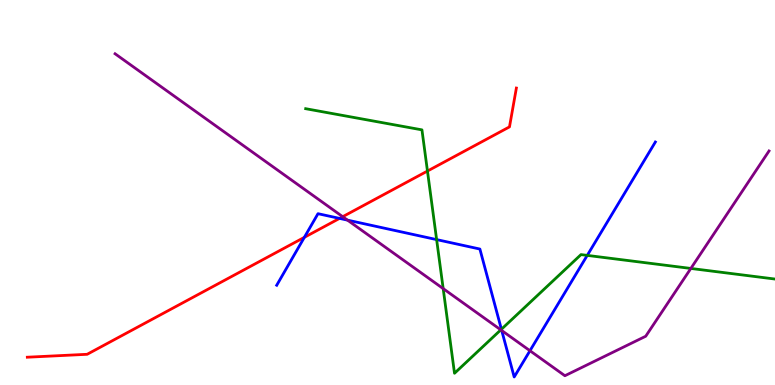[{'lines': ['blue', 'red'], 'intersections': [{'x': 3.93, 'y': 3.84}, {'x': 4.38, 'y': 4.33}]}, {'lines': ['green', 'red'], 'intersections': [{'x': 5.52, 'y': 5.56}]}, {'lines': ['purple', 'red'], 'intersections': [{'x': 4.42, 'y': 4.37}]}, {'lines': ['blue', 'green'], 'intersections': [{'x': 5.63, 'y': 3.78}, {'x': 6.47, 'y': 1.45}, {'x': 7.58, 'y': 3.37}]}, {'lines': ['blue', 'purple'], 'intersections': [{'x': 4.48, 'y': 4.28}, {'x': 6.47, 'y': 1.42}, {'x': 6.84, 'y': 0.89}]}, {'lines': ['green', 'purple'], 'intersections': [{'x': 5.72, 'y': 2.5}, {'x': 6.46, 'y': 1.43}, {'x': 8.91, 'y': 3.03}]}]